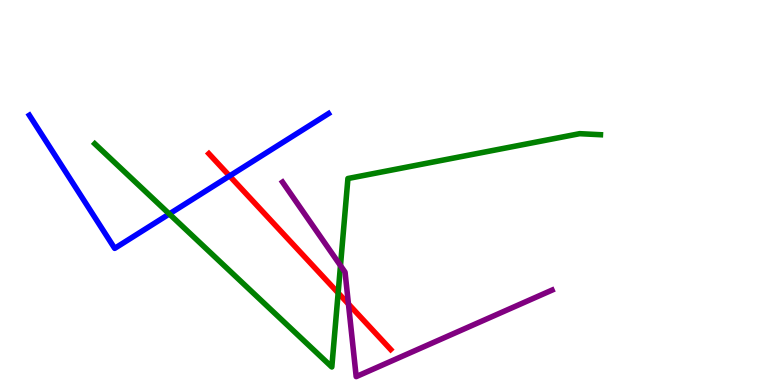[{'lines': ['blue', 'red'], 'intersections': [{'x': 2.96, 'y': 5.43}]}, {'lines': ['green', 'red'], 'intersections': [{'x': 4.36, 'y': 2.39}]}, {'lines': ['purple', 'red'], 'intersections': [{'x': 4.5, 'y': 2.1}]}, {'lines': ['blue', 'green'], 'intersections': [{'x': 2.18, 'y': 4.44}]}, {'lines': ['blue', 'purple'], 'intersections': []}, {'lines': ['green', 'purple'], 'intersections': [{'x': 4.39, 'y': 3.1}]}]